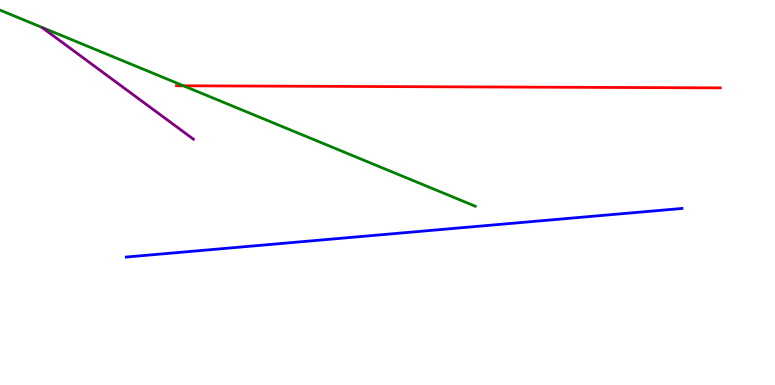[{'lines': ['blue', 'red'], 'intersections': []}, {'lines': ['green', 'red'], 'intersections': [{'x': 2.37, 'y': 7.77}]}, {'lines': ['purple', 'red'], 'intersections': []}, {'lines': ['blue', 'green'], 'intersections': []}, {'lines': ['blue', 'purple'], 'intersections': []}, {'lines': ['green', 'purple'], 'intersections': []}]